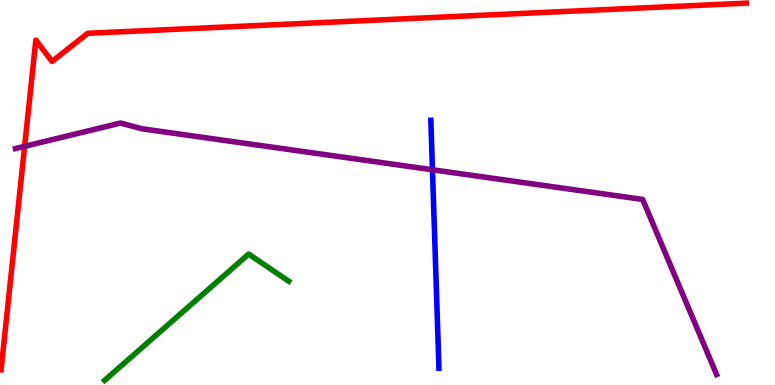[{'lines': ['blue', 'red'], 'intersections': []}, {'lines': ['green', 'red'], 'intersections': []}, {'lines': ['purple', 'red'], 'intersections': [{'x': 0.318, 'y': 6.2}]}, {'lines': ['blue', 'green'], 'intersections': []}, {'lines': ['blue', 'purple'], 'intersections': [{'x': 5.58, 'y': 5.59}]}, {'lines': ['green', 'purple'], 'intersections': []}]